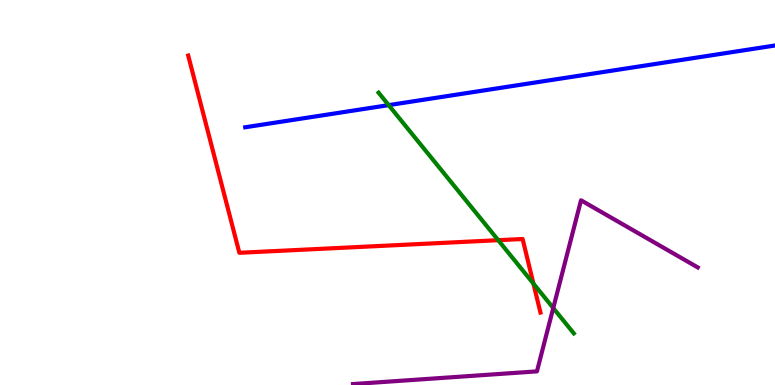[{'lines': ['blue', 'red'], 'intersections': []}, {'lines': ['green', 'red'], 'intersections': [{'x': 6.43, 'y': 3.76}, {'x': 6.88, 'y': 2.63}]}, {'lines': ['purple', 'red'], 'intersections': []}, {'lines': ['blue', 'green'], 'intersections': [{'x': 5.02, 'y': 7.27}]}, {'lines': ['blue', 'purple'], 'intersections': []}, {'lines': ['green', 'purple'], 'intersections': [{'x': 7.14, 'y': 2.0}]}]